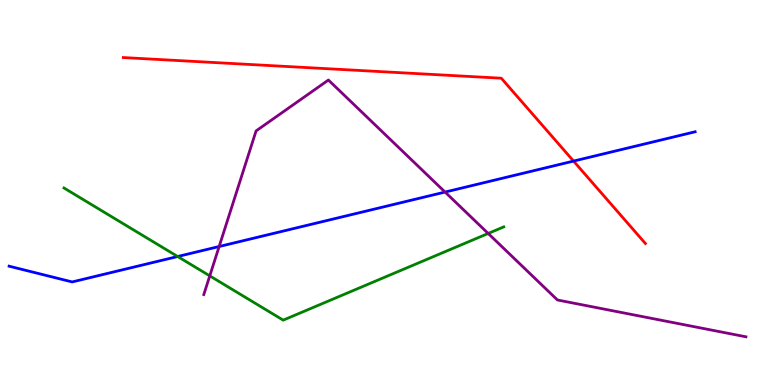[{'lines': ['blue', 'red'], 'intersections': [{'x': 7.4, 'y': 5.82}]}, {'lines': ['green', 'red'], 'intersections': []}, {'lines': ['purple', 'red'], 'intersections': []}, {'lines': ['blue', 'green'], 'intersections': [{'x': 2.29, 'y': 3.34}]}, {'lines': ['blue', 'purple'], 'intersections': [{'x': 2.83, 'y': 3.6}, {'x': 5.74, 'y': 5.01}]}, {'lines': ['green', 'purple'], 'intersections': [{'x': 2.71, 'y': 2.83}, {'x': 6.3, 'y': 3.94}]}]